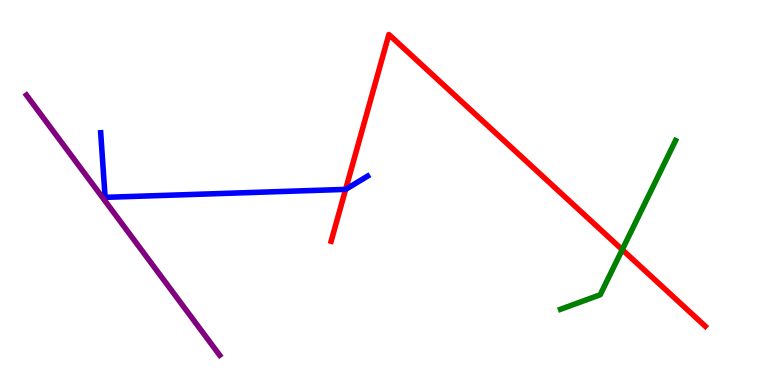[{'lines': ['blue', 'red'], 'intersections': [{'x': 4.46, 'y': 5.08}]}, {'lines': ['green', 'red'], 'intersections': [{'x': 8.03, 'y': 3.51}]}, {'lines': ['purple', 'red'], 'intersections': []}, {'lines': ['blue', 'green'], 'intersections': []}, {'lines': ['blue', 'purple'], 'intersections': []}, {'lines': ['green', 'purple'], 'intersections': []}]